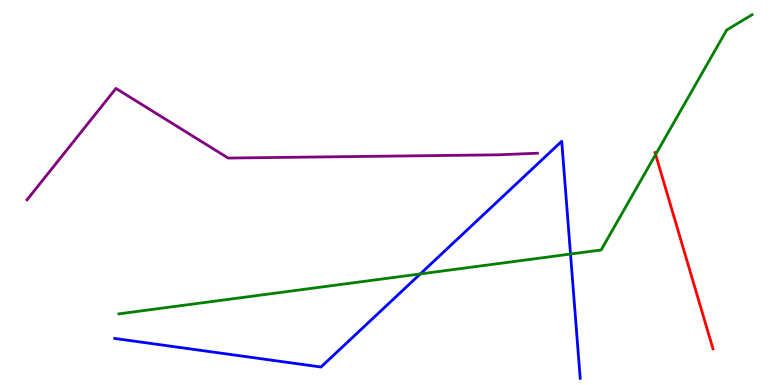[{'lines': ['blue', 'red'], 'intersections': []}, {'lines': ['green', 'red'], 'intersections': [{'x': 8.46, 'y': 5.99}]}, {'lines': ['purple', 'red'], 'intersections': []}, {'lines': ['blue', 'green'], 'intersections': [{'x': 5.42, 'y': 2.88}, {'x': 7.36, 'y': 3.4}]}, {'lines': ['blue', 'purple'], 'intersections': []}, {'lines': ['green', 'purple'], 'intersections': []}]